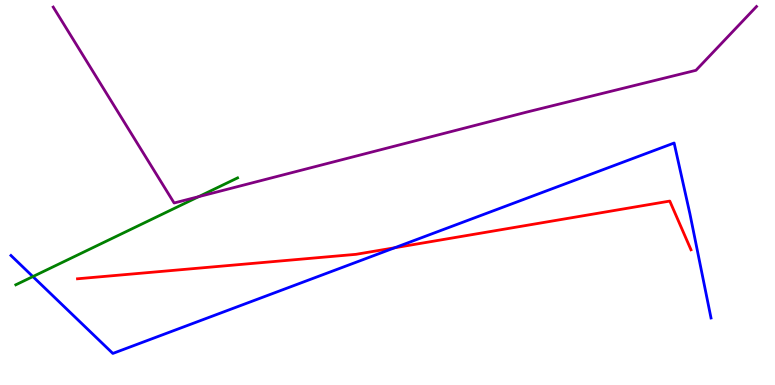[{'lines': ['blue', 'red'], 'intersections': [{'x': 5.09, 'y': 3.56}]}, {'lines': ['green', 'red'], 'intersections': []}, {'lines': ['purple', 'red'], 'intersections': []}, {'lines': ['blue', 'green'], 'intersections': [{'x': 0.424, 'y': 2.82}]}, {'lines': ['blue', 'purple'], 'intersections': []}, {'lines': ['green', 'purple'], 'intersections': [{'x': 2.56, 'y': 4.89}]}]